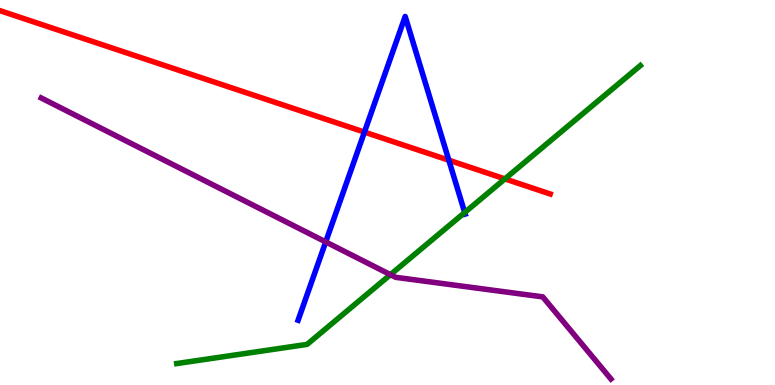[{'lines': ['blue', 'red'], 'intersections': [{'x': 4.7, 'y': 6.57}, {'x': 5.79, 'y': 5.84}]}, {'lines': ['green', 'red'], 'intersections': [{'x': 6.51, 'y': 5.35}]}, {'lines': ['purple', 'red'], 'intersections': []}, {'lines': ['blue', 'green'], 'intersections': [{'x': 6.0, 'y': 4.48}]}, {'lines': ['blue', 'purple'], 'intersections': [{'x': 4.2, 'y': 3.72}]}, {'lines': ['green', 'purple'], 'intersections': [{'x': 5.04, 'y': 2.87}]}]